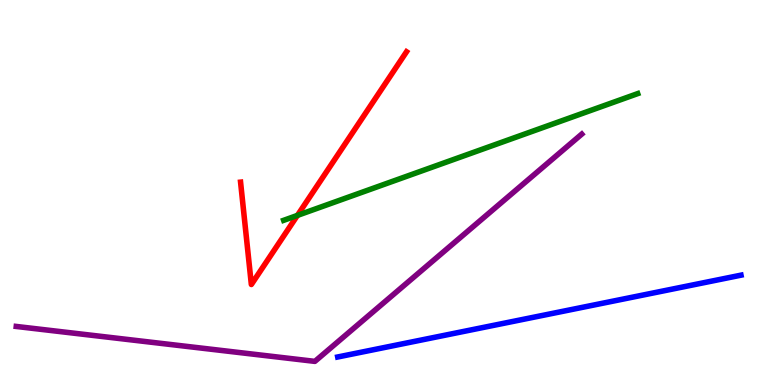[{'lines': ['blue', 'red'], 'intersections': []}, {'lines': ['green', 'red'], 'intersections': [{'x': 3.84, 'y': 4.41}]}, {'lines': ['purple', 'red'], 'intersections': []}, {'lines': ['blue', 'green'], 'intersections': []}, {'lines': ['blue', 'purple'], 'intersections': []}, {'lines': ['green', 'purple'], 'intersections': []}]